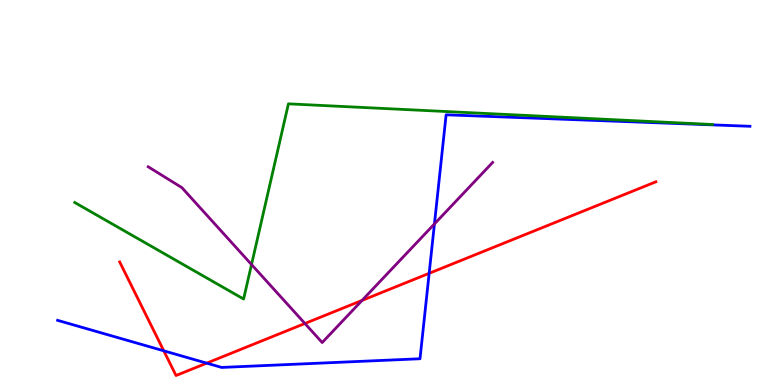[{'lines': ['blue', 'red'], 'intersections': [{'x': 2.11, 'y': 0.888}, {'x': 2.67, 'y': 0.568}, {'x': 5.54, 'y': 2.9}]}, {'lines': ['green', 'red'], 'intersections': []}, {'lines': ['purple', 'red'], 'intersections': [{'x': 3.93, 'y': 1.6}, {'x': 4.67, 'y': 2.2}]}, {'lines': ['blue', 'green'], 'intersections': []}, {'lines': ['blue', 'purple'], 'intersections': [{'x': 5.61, 'y': 4.18}]}, {'lines': ['green', 'purple'], 'intersections': [{'x': 3.25, 'y': 3.13}]}]